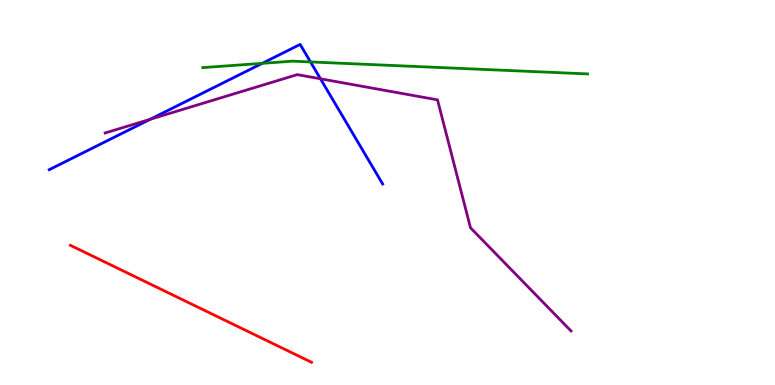[{'lines': ['blue', 'red'], 'intersections': []}, {'lines': ['green', 'red'], 'intersections': []}, {'lines': ['purple', 'red'], 'intersections': []}, {'lines': ['blue', 'green'], 'intersections': [{'x': 3.38, 'y': 8.35}, {'x': 4.01, 'y': 8.39}]}, {'lines': ['blue', 'purple'], 'intersections': [{'x': 1.94, 'y': 6.9}, {'x': 4.14, 'y': 7.95}]}, {'lines': ['green', 'purple'], 'intersections': []}]